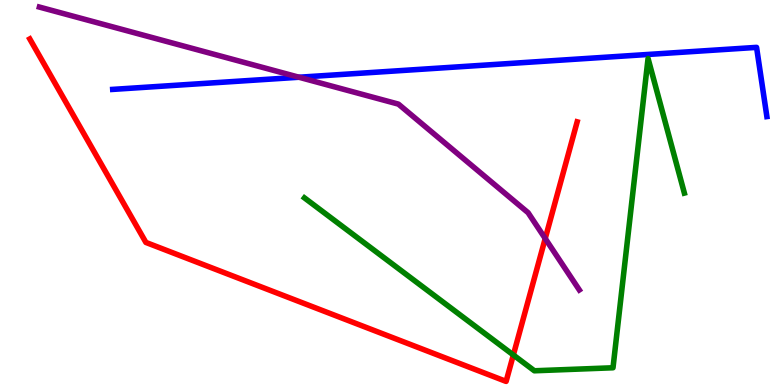[{'lines': ['blue', 'red'], 'intersections': []}, {'lines': ['green', 'red'], 'intersections': [{'x': 6.62, 'y': 0.78}]}, {'lines': ['purple', 'red'], 'intersections': [{'x': 7.04, 'y': 3.8}]}, {'lines': ['blue', 'green'], 'intersections': []}, {'lines': ['blue', 'purple'], 'intersections': [{'x': 3.86, 'y': 7.99}]}, {'lines': ['green', 'purple'], 'intersections': []}]